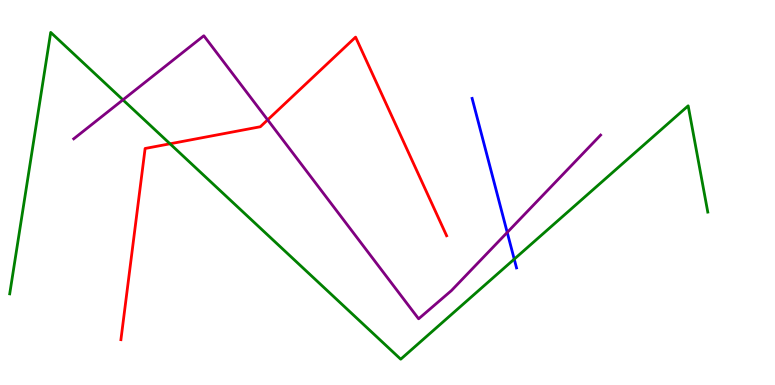[{'lines': ['blue', 'red'], 'intersections': []}, {'lines': ['green', 'red'], 'intersections': [{'x': 2.19, 'y': 6.27}]}, {'lines': ['purple', 'red'], 'intersections': [{'x': 3.45, 'y': 6.89}]}, {'lines': ['blue', 'green'], 'intersections': [{'x': 6.64, 'y': 3.27}]}, {'lines': ['blue', 'purple'], 'intersections': [{'x': 6.54, 'y': 3.96}]}, {'lines': ['green', 'purple'], 'intersections': [{'x': 1.59, 'y': 7.41}]}]